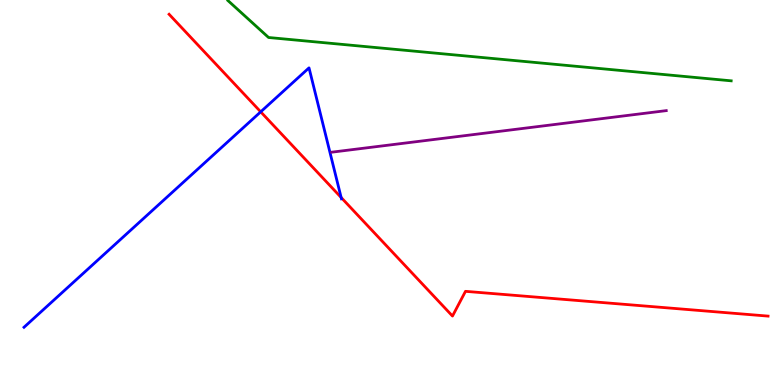[{'lines': ['blue', 'red'], 'intersections': [{'x': 3.36, 'y': 7.1}, {'x': 4.4, 'y': 4.87}]}, {'lines': ['green', 'red'], 'intersections': []}, {'lines': ['purple', 'red'], 'intersections': []}, {'lines': ['blue', 'green'], 'intersections': []}, {'lines': ['blue', 'purple'], 'intersections': []}, {'lines': ['green', 'purple'], 'intersections': []}]